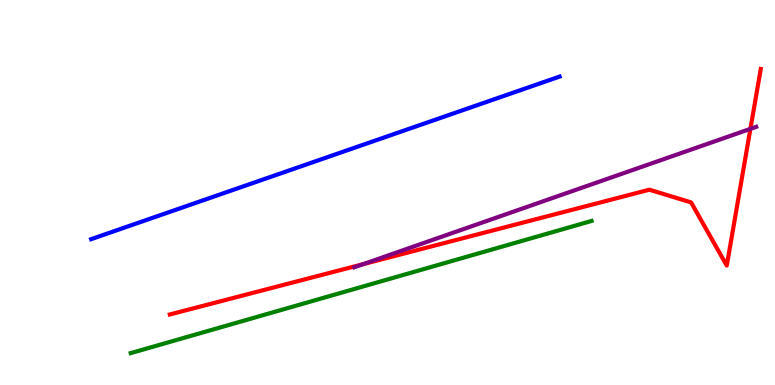[{'lines': ['blue', 'red'], 'intersections': []}, {'lines': ['green', 'red'], 'intersections': []}, {'lines': ['purple', 'red'], 'intersections': [{'x': 4.69, 'y': 3.14}, {'x': 9.68, 'y': 6.65}]}, {'lines': ['blue', 'green'], 'intersections': []}, {'lines': ['blue', 'purple'], 'intersections': []}, {'lines': ['green', 'purple'], 'intersections': []}]